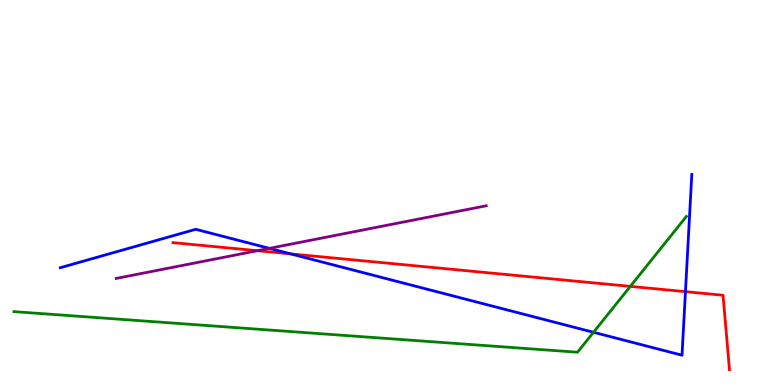[{'lines': ['blue', 'red'], 'intersections': [{'x': 3.75, 'y': 3.41}, {'x': 8.84, 'y': 2.42}]}, {'lines': ['green', 'red'], 'intersections': [{'x': 8.13, 'y': 2.56}]}, {'lines': ['purple', 'red'], 'intersections': [{'x': 3.32, 'y': 3.49}]}, {'lines': ['blue', 'green'], 'intersections': [{'x': 7.66, 'y': 1.37}]}, {'lines': ['blue', 'purple'], 'intersections': [{'x': 3.48, 'y': 3.55}]}, {'lines': ['green', 'purple'], 'intersections': []}]